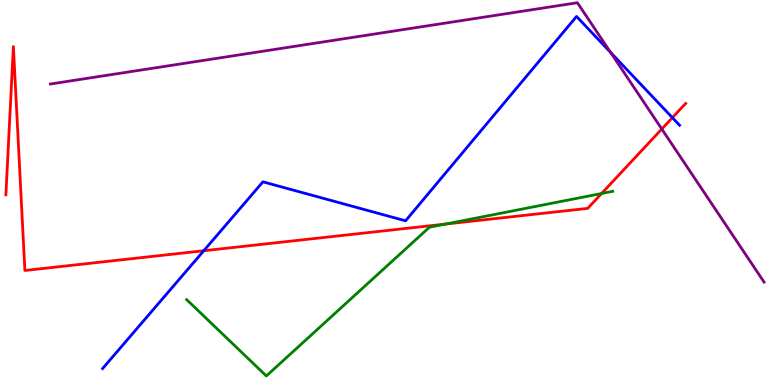[{'lines': ['blue', 'red'], 'intersections': [{'x': 2.63, 'y': 3.49}, {'x': 8.68, 'y': 6.94}]}, {'lines': ['green', 'red'], 'intersections': [{'x': 5.75, 'y': 4.18}, {'x': 7.76, 'y': 4.97}]}, {'lines': ['purple', 'red'], 'intersections': [{'x': 8.54, 'y': 6.65}]}, {'lines': ['blue', 'green'], 'intersections': []}, {'lines': ['blue', 'purple'], 'intersections': [{'x': 7.88, 'y': 8.64}]}, {'lines': ['green', 'purple'], 'intersections': []}]